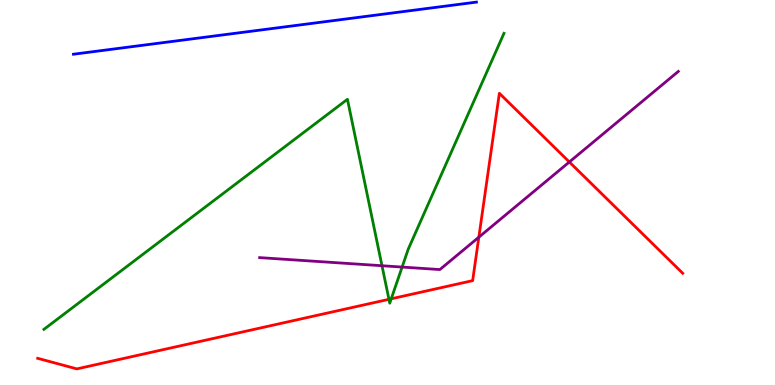[{'lines': ['blue', 'red'], 'intersections': []}, {'lines': ['green', 'red'], 'intersections': [{'x': 5.02, 'y': 2.23}, {'x': 5.05, 'y': 2.24}]}, {'lines': ['purple', 'red'], 'intersections': [{'x': 6.18, 'y': 3.84}, {'x': 7.35, 'y': 5.79}]}, {'lines': ['blue', 'green'], 'intersections': []}, {'lines': ['blue', 'purple'], 'intersections': []}, {'lines': ['green', 'purple'], 'intersections': [{'x': 4.93, 'y': 3.1}, {'x': 5.19, 'y': 3.06}]}]